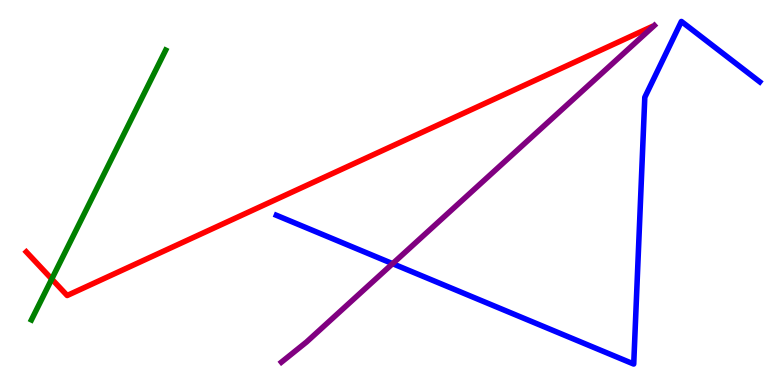[{'lines': ['blue', 'red'], 'intersections': []}, {'lines': ['green', 'red'], 'intersections': [{'x': 0.668, 'y': 2.75}]}, {'lines': ['purple', 'red'], 'intersections': []}, {'lines': ['blue', 'green'], 'intersections': []}, {'lines': ['blue', 'purple'], 'intersections': [{'x': 5.07, 'y': 3.15}]}, {'lines': ['green', 'purple'], 'intersections': []}]